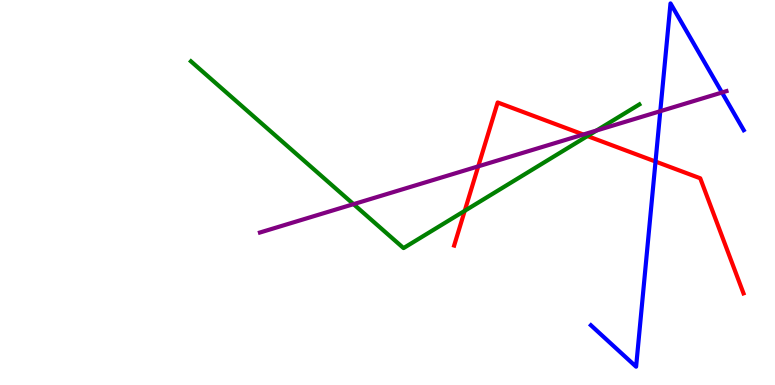[{'lines': ['blue', 'red'], 'intersections': [{'x': 8.46, 'y': 5.8}]}, {'lines': ['green', 'red'], 'intersections': [{'x': 6.0, 'y': 4.52}, {'x': 7.58, 'y': 6.47}]}, {'lines': ['purple', 'red'], 'intersections': [{'x': 6.17, 'y': 5.68}, {'x': 7.53, 'y': 6.51}]}, {'lines': ['blue', 'green'], 'intersections': []}, {'lines': ['blue', 'purple'], 'intersections': [{'x': 8.52, 'y': 7.11}, {'x': 9.32, 'y': 7.6}]}, {'lines': ['green', 'purple'], 'intersections': [{'x': 4.56, 'y': 4.7}, {'x': 7.7, 'y': 6.61}]}]